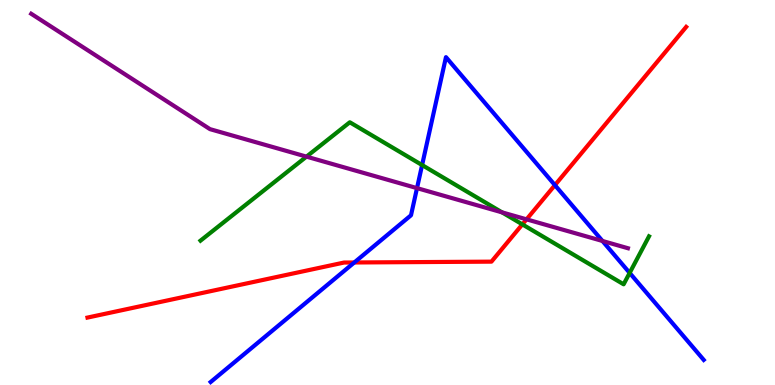[{'lines': ['blue', 'red'], 'intersections': [{'x': 4.57, 'y': 3.18}, {'x': 7.16, 'y': 5.19}]}, {'lines': ['green', 'red'], 'intersections': [{'x': 6.74, 'y': 4.17}]}, {'lines': ['purple', 'red'], 'intersections': [{'x': 6.79, 'y': 4.3}]}, {'lines': ['blue', 'green'], 'intersections': [{'x': 5.45, 'y': 5.71}, {'x': 8.12, 'y': 2.91}]}, {'lines': ['blue', 'purple'], 'intersections': [{'x': 5.38, 'y': 5.11}, {'x': 7.77, 'y': 3.74}]}, {'lines': ['green', 'purple'], 'intersections': [{'x': 3.95, 'y': 5.93}, {'x': 6.48, 'y': 4.48}]}]